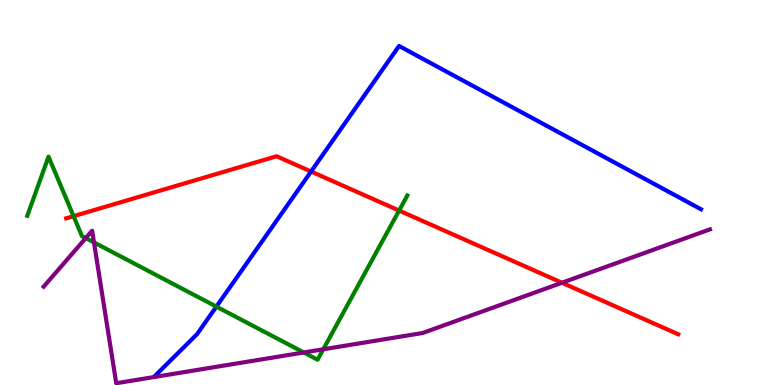[{'lines': ['blue', 'red'], 'intersections': [{'x': 4.01, 'y': 5.54}]}, {'lines': ['green', 'red'], 'intersections': [{'x': 0.949, 'y': 4.39}, {'x': 5.15, 'y': 4.53}]}, {'lines': ['purple', 'red'], 'intersections': [{'x': 7.25, 'y': 2.66}]}, {'lines': ['blue', 'green'], 'intersections': [{'x': 2.79, 'y': 2.04}]}, {'lines': ['blue', 'purple'], 'intersections': []}, {'lines': ['green', 'purple'], 'intersections': [{'x': 1.11, 'y': 3.82}, {'x': 1.21, 'y': 3.7}, {'x': 3.92, 'y': 0.845}, {'x': 4.17, 'y': 0.928}]}]